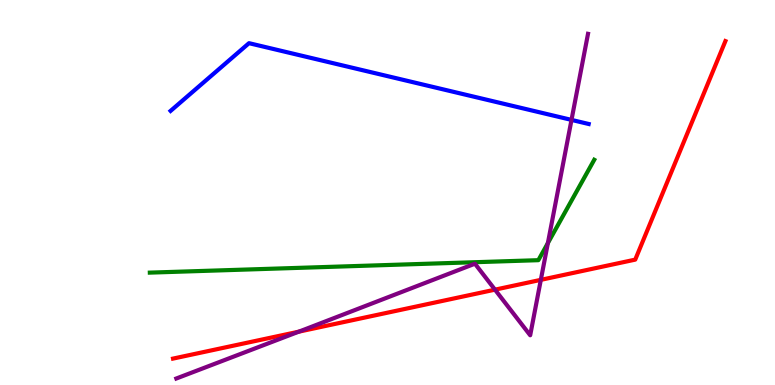[{'lines': ['blue', 'red'], 'intersections': []}, {'lines': ['green', 'red'], 'intersections': []}, {'lines': ['purple', 'red'], 'intersections': [{'x': 3.86, 'y': 1.39}, {'x': 6.39, 'y': 2.48}, {'x': 6.98, 'y': 2.73}]}, {'lines': ['blue', 'green'], 'intersections': []}, {'lines': ['blue', 'purple'], 'intersections': [{'x': 7.37, 'y': 6.89}]}, {'lines': ['green', 'purple'], 'intersections': [{'x': 7.07, 'y': 3.69}]}]